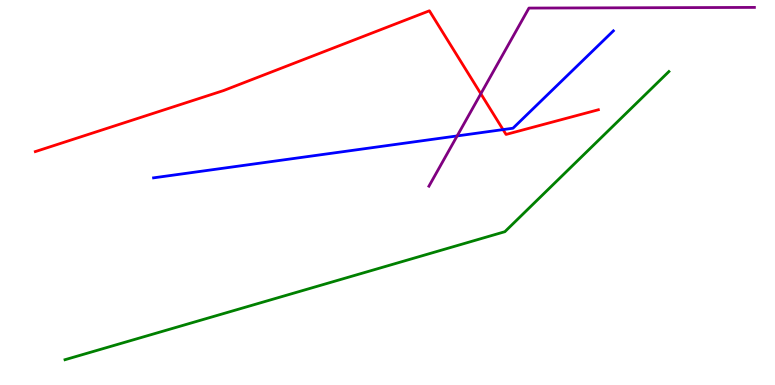[{'lines': ['blue', 'red'], 'intersections': [{'x': 6.49, 'y': 6.63}]}, {'lines': ['green', 'red'], 'intersections': []}, {'lines': ['purple', 'red'], 'intersections': [{'x': 6.2, 'y': 7.56}]}, {'lines': ['blue', 'green'], 'intersections': []}, {'lines': ['blue', 'purple'], 'intersections': [{'x': 5.9, 'y': 6.47}]}, {'lines': ['green', 'purple'], 'intersections': []}]